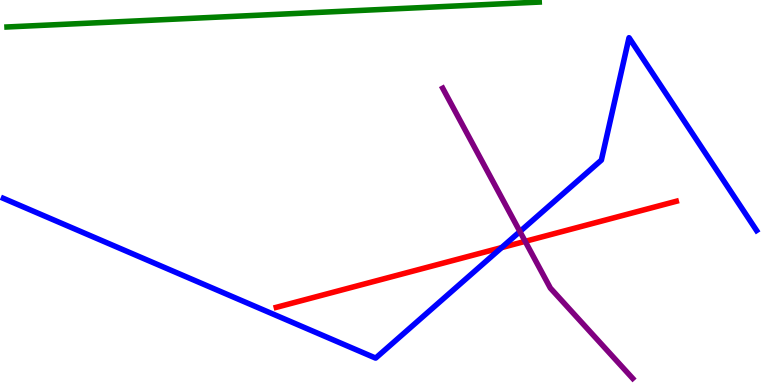[{'lines': ['blue', 'red'], 'intersections': [{'x': 6.47, 'y': 3.57}]}, {'lines': ['green', 'red'], 'intersections': []}, {'lines': ['purple', 'red'], 'intersections': [{'x': 6.78, 'y': 3.73}]}, {'lines': ['blue', 'green'], 'intersections': []}, {'lines': ['blue', 'purple'], 'intersections': [{'x': 6.71, 'y': 3.99}]}, {'lines': ['green', 'purple'], 'intersections': []}]